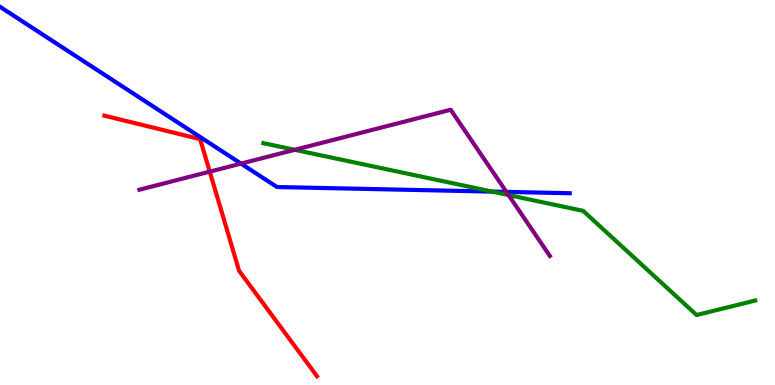[{'lines': ['blue', 'red'], 'intersections': []}, {'lines': ['green', 'red'], 'intersections': []}, {'lines': ['purple', 'red'], 'intersections': [{'x': 2.71, 'y': 5.54}]}, {'lines': ['blue', 'green'], 'intersections': [{'x': 6.35, 'y': 5.02}]}, {'lines': ['blue', 'purple'], 'intersections': [{'x': 3.11, 'y': 5.75}, {'x': 6.53, 'y': 5.02}]}, {'lines': ['green', 'purple'], 'intersections': [{'x': 3.8, 'y': 6.11}, {'x': 6.56, 'y': 4.93}]}]